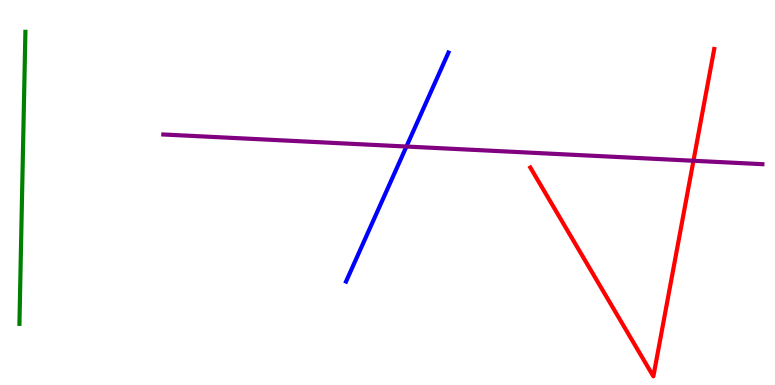[{'lines': ['blue', 'red'], 'intersections': []}, {'lines': ['green', 'red'], 'intersections': []}, {'lines': ['purple', 'red'], 'intersections': [{'x': 8.95, 'y': 5.82}]}, {'lines': ['blue', 'green'], 'intersections': []}, {'lines': ['blue', 'purple'], 'intersections': [{'x': 5.24, 'y': 6.19}]}, {'lines': ['green', 'purple'], 'intersections': []}]